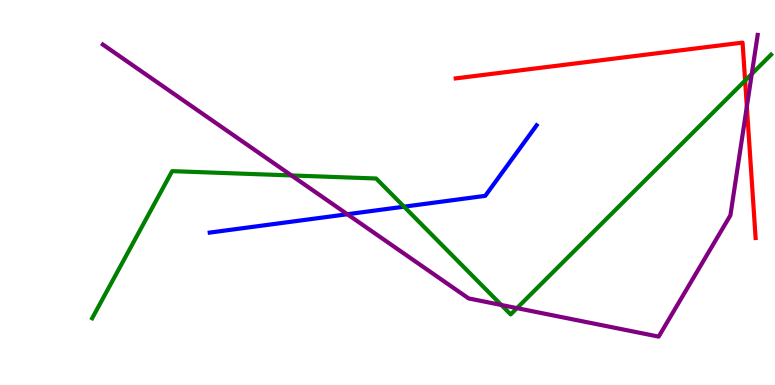[{'lines': ['blue', 'red'], 'intersections': []}, {'lines': ['green', 'red'], 'intersections': [{'x': 9.61, 'y': 7.91}]}, {'lines': ['purple', 'red'], 'intersections': [{'x': 9.64, 'y': 7.23}]}, {'lines': ['blue', 'green'], 'intersections': [{'x': 5.21, 'y': 4.63}]}, {'lines': ['blue', 'purple'], 'intersections': [{'x': 4.48, 'y': 4.44}]}, {'lines': ['green', 'purple'], 'intersections': [{'x': 3.76, 'y': 5.44}, {'x': 6.47, 'y': 2.08}, {'x': 6.67, 'y': 2.0}, {'x': 9.7, 'y': 8.08}]}]